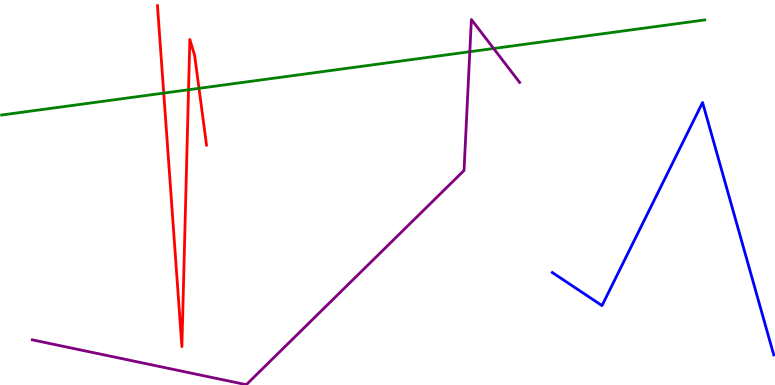[{'lines': ['blue', 'red'], 'intersections': []}, {'lines': ['green', 'red'], 'intersections': [{'x': 2.11, 'y': 7.58}, {'x': 2.43, 'y': 7.67}, {'x': 2.57, 'y': 7.71}]}, {'lines': ['purple', 'red'], 'intersections': []}, {'lines': ['blue', 'green'], 'intersections': []}, {'lines': ['blue', 'purple'], 'intersections': []}, {'lines': ['green', 'purple'], 'intersections': [{'x': 6.06, 'y': 8.66}, {'x': 6.37, 'y': 8.74}]}]